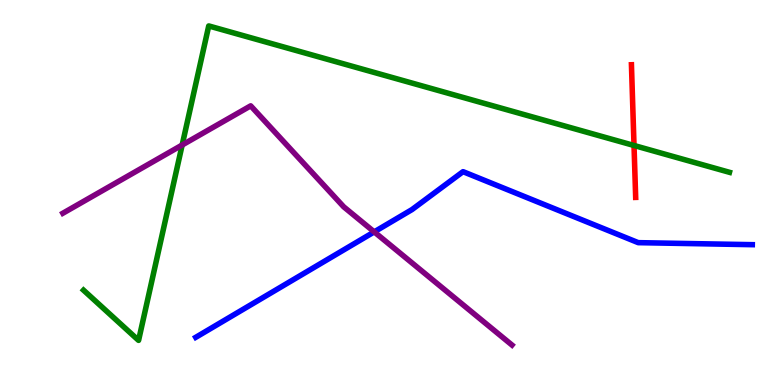[{'lines': ['blue', 'red'], 'intersections': []}, {'lines': ['green', 'red'], 'intersections': [{'x': 8.18, 'y': 6.22}]}, {'lines': ['purple', 'red'], 'intersections': []}, {'lines': ['blue', 'green'], 'intersections': []}, {'lines': ['blue', 'purple'], 'intersections': [{'x': 4.83, 'y': 3.98}]}, {'lines': ['green', 'purple'], 'intersections': [{'x': 2.35, 'y': 6.23}]}]